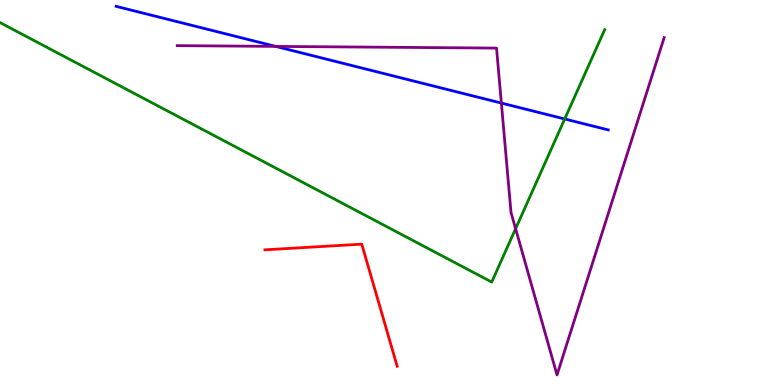[{'lines': ['blue', 'red'], 'intersections': []}, {'lines': ['green', 'red'], 'intersections': []}, {'lines': ['purple', 'red'], 'intersections': []}, {'lines': ['blue', 'green'], 'intersections': [{'x': 7.29, 'y': 6.91}]}, {'lines': ['blue', 'purple'], 'intersections': [{'x': 3.56, 'y': 8.79}, {'x': 6.47, 'y': 7.32}]}, {'lines': ['green', 'purple'], 'intersections': [{'x': 6.65, 'y': 4.06}]}]